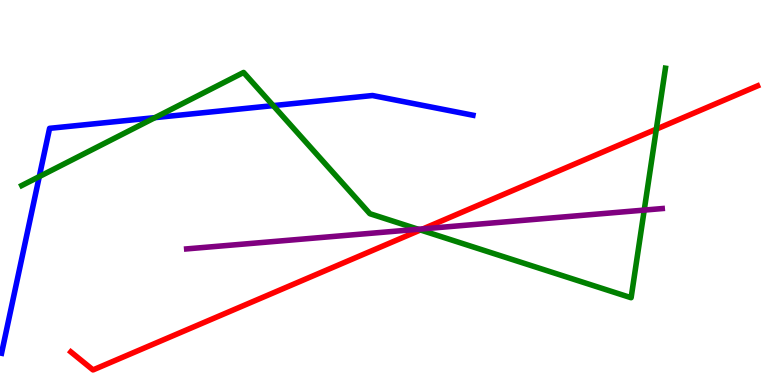[{'lines': ['blue', 'red'], 'intersections': []}, {'lines': ['green', 'red'], 'intersections': [{'x': 5.42, 'y': 4.03}, {'x': 8.47, 'y': 6.65}]}, {'lines': ['purple', 'red'], 'intersections': [{'x': 5.46, 'y': 4.06}]}, {'lines': ['blue', 'green'], 'intersections': [{'x': 0.507, 'y': 5.41}, {'x': 2.0, 'y': 6.94}, {'x': 3.53, 'y': 7.26}]}, {'lines': ['blue', 'purple'], 'intersections': []}, {'lines': ['green', 'purple'], 'intersections': [{'x': 5.4, 'y': 4.05}, {'x': 8.31, 'y': 4.54}]}]